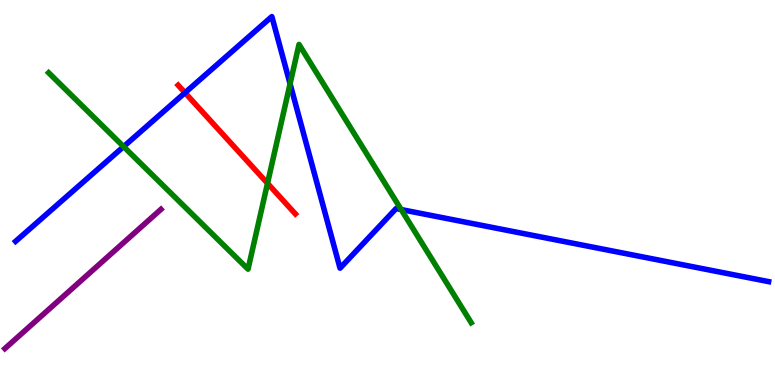[{'lines': ['blue', 'red'], 'intersections': [{'x': 2.39, 'y': 7.59}]}, {'lines': ['green', 'red'], 'intersections': [{'x': 3.45, 'y': 5.24}]}, {'lines': ['purple', 'red'], 'intersections': []}, {'lines': ['blue', 'green'], 'intersections': [{'x': 1.59, 'y': 6.19}, {'x': 3.74, 'y': 7.82}, {'x': 5.18, 'y': 4.56}]}, {'lines': ['blue', 'purple'], 'intersections': []}, {'lines': ['green', 'purple'], 'intersections': []}]